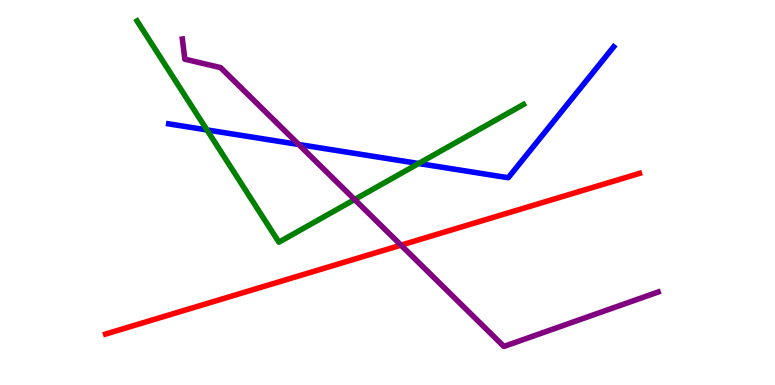[{'lines': ['blue', 'red'], 'intersections': []}, {'lines': ['green', 'red'], 'intersections': []}, {'lines': ['purple', 'red'], 'intersections': [{'x': 5.17, 'y': 3.63}]}, {'lines': ['blue', 'green'], 'intersections': [{'x': 2.67, 'y': 6.63}, {'x': 5.4, 'y': 5.75}]}, {'lines': ['blue', 'purple'], 'intersections': [{'x': 3.85, 'y': 6.25}]}, {'lines': ['green', 'purple'], 'intersections': [{'x': 4.58, 'y': 4.82}]}]